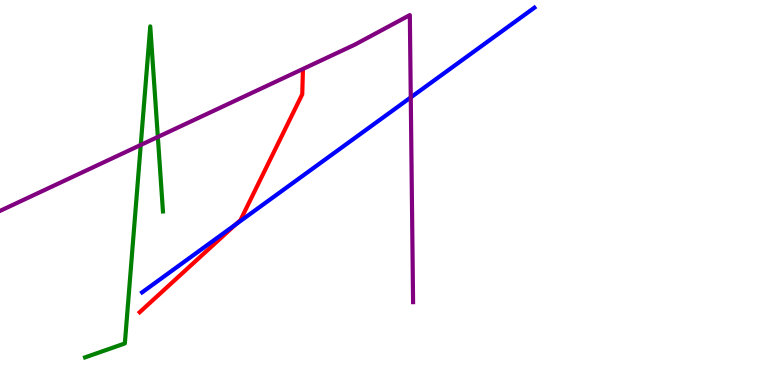[{'lines': ['blue', 'red'], 'intersections': [{'x': 3.04, 'y': 4.17}]}, {'lines': ['green', 'red'], 'intersections': []}, {'lines': ['purple', 'red'], 'intersections': []}, {'lines': ['blue', 'green'], 'intersections': []}, {'lines': ['blue', 'purple'], 'intersections': [{'x': 5.3, 'y': 7.47}]}, {'lines': ['green', 'purple'], 'intersections': [{'x': 1.82, 'y': 6.24}, {'x': 2.04, 'y': 6.44}]}]